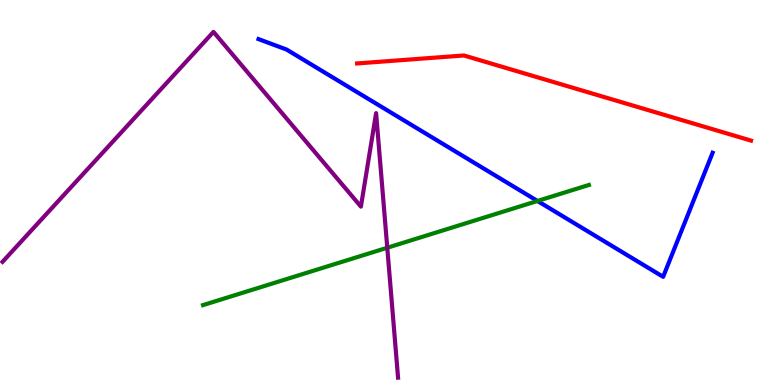[{'lines': ['blue', 'red'], 'intersections': []}, {'lines': ['green', 'red'], 'intersections': []}, {'lines': ['purple', 'red'], 'intersections': []}, {'lines': ['blue', 'green'], 'intersections': [{'x': 6.94, 'y': 4.78}]}, {'lines': ['blue', 'purple'], 'intersections': []}, {'lines': ['green', 'purple'], 'intersections': [{'x': 5.0, 'y': 3.57}]}]